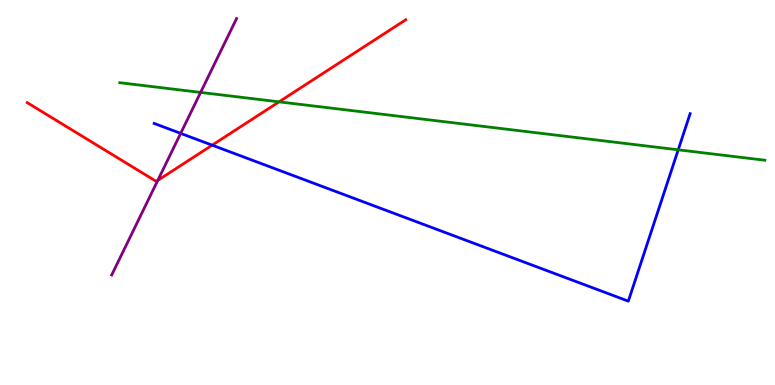[{'lines': ['blue', 'red'], 'intersections': [{'x': 2.74, 'y': 6.23}]}, {'lines': ['green', 'red'], 'intersections': [{'x': 3.6, 'y': 7.35}]}, {'lines': ['purple', 'red'], 'intersections': [{'x': 2.04, 'y': 5.31}]}, {'lines': ['blue', 'green'], 'intersections': [{'x': 8.75, 'y': 6.11}]}, {'lines': ['blue', 'purple'], 'intersections': [{'x': 2.33, 'y': 6.54}]}, {'lines': ['green', 'purple'], 'intersections': [{'x': 2.59, 'y': 7.6}]}]